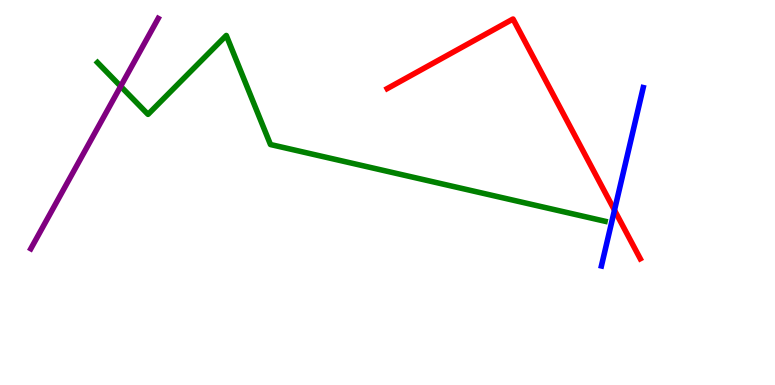[{'lines': ['blue', 'red'], 'intersections': [{'x': 7.93, 'y': 4.54}]}, {'lines': ['green', 'red'], 'intersections': []}, {'lines': ['purple', 'red'], 'intersections': []}, {'lines': ['blue', 'green'], 'intersections': []}, {'lines': ['blue', 'purple'], 'intersections': []}, {'lines': ['green', 'purple'], 'intersections': [{'x': 1.56, 'y': 7.76}]}]